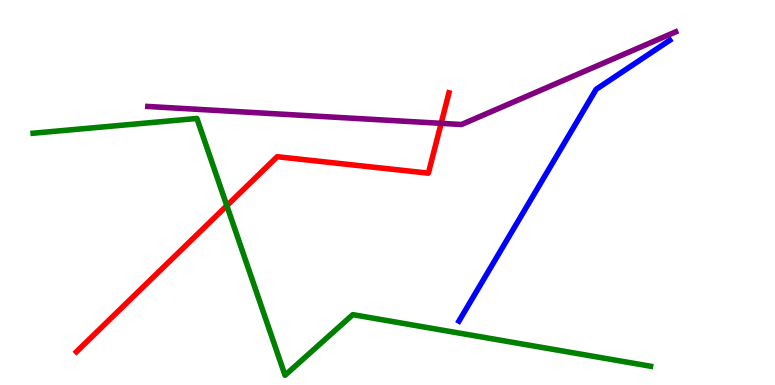[{'lines': ['blue', 'red'], 'intersections': []}, {'lines': ['green', 'red'], 'intersections': [{'x': 2.93, 'y': 4.66}]}, {'lines': ['purple', 'red'], 'intersections': [{'x': 5.69, 'y': 6.8}]}, {'lines': ['blue', 'green'], 'intersections': []}, {'lines': ['blue', 'purple'], 'intersections': []}, {'lines': ['green', 'purple'], 'intersections': []}]